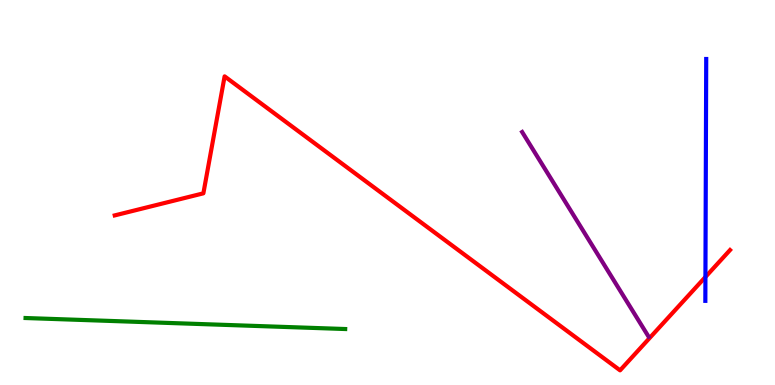[{'lines': ['blue', 'red'], 'intersections': [{'x': 9.1, 'y': 2.81}]}, {'lines': ['green', 'red'], 'intersections': []}, {'lines': ['purple', 'red'], 'intersections': []}, {'lines': ['blue', 'green'], 'intersections': []}, {'lines': ['blue', 'purple'], 'intersections': []}, {'lines': ['green', 'purple'], 'intersections': []}]